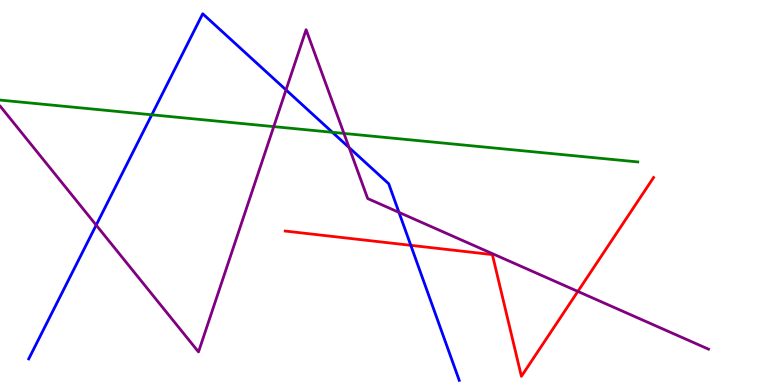[{'lines': ['blue', 'red'], 'intersections': [{'x': 5.3, 'y': 3.63}]}, {'lines': ['green', 'red'], 'intersections': []}, {'lines': ['purple', 'red'], 'intersections': [{'x': 7.46, 'y': 2.43}]}, {'lines': ['blue', 'green'], 'intersections': [{'x': 1.96, 'y': 7.02}, {'x': 4.29, 'y': 6.56}]}, {'lines': ['blue', 'purple'], 'intersections': [{'x': 1.24, 'y': 4.15}, {'x': 3.69, 'y': 7.67}, {'x': 4.5, 'y': 6.17}, {'x': 5.15, 'y': 4.48}]}, {'lines': ['green', 'purple'], 'intersections': [{'x': 3.53, 'y': 6.71}, {'x': 4.44, 'y': 6.53}]}]